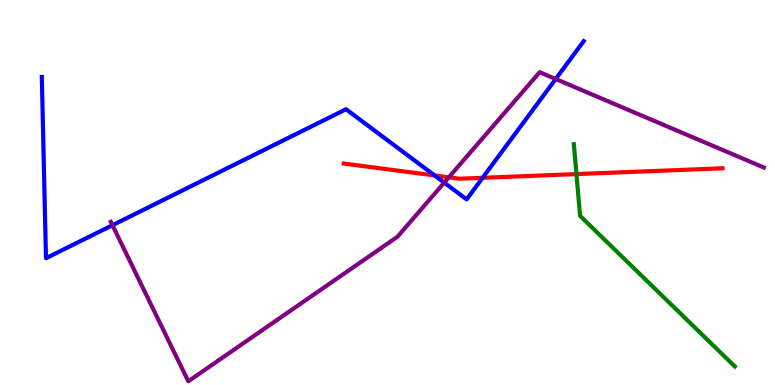[{'lines': ['blue', 'red'], 'intersections': [{'x': 5.61, 'y': 5.44}, {'x': 6.23, 'y': 5.38}]}, {'lines': ['green', 'red'], 'intersections': [{'x': 7.44, 'y': 5.48}]}, {'lines': ['purple', 'red'], 'intersections': [{'x': 5.79, 'y': 5.39}]}, {'lines': ['blue', 'green'], 'intersections': []}, {'lines': ['blue', 'purple'], 'intersections': [{'x': 1.45, 'y': 4.15}, {'x': 5.73, 'y': 5.26}, {'x': 7.17, 'y': 7.95}]}, {'lines': ['green', 'purple'], 'intersections': []}]